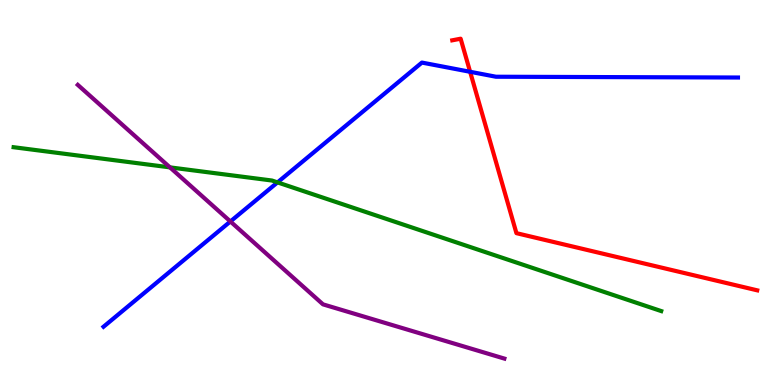[{'lines': ['blue', 'red'], 'intersections': [{'x': 6.07, 'y': 8.14}]}, {'lines': ['green', 'red'], 'intersections': []}, {'lines': ['purple', 'red'], 'intersections': []}, {'lines': ['blue', 'green'], 'intersections': [{'x': 3.58, 'y': 5.26}]}, {'lines': ['blue', 'purple'], 'intersections': [{'x': 2.97, 'y': 4.25}]}, {'lines': ['green', 'purple'], 'intersections': [{'x': 2.19, 'y': 5.65}]}]